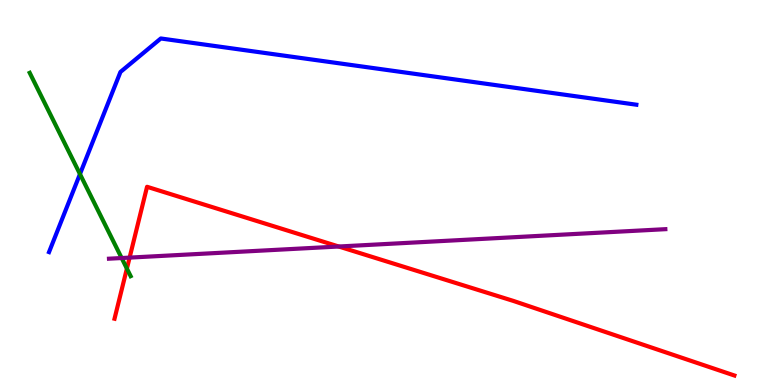[{'lines': ['blue', 'red'], 'intersections': []}, {'lines': ['green', 'red'], 'intersections': [{'x': 1.64, 'y': 3.02}]}, {'lines': ['purple', 'red'], 'intersections': [{'x': 1.67, 'y': 3.31}, {'x': 4.37, 'y': 3.6}]}, {'lines': ['blue', 'green'], 'intersections': [{'x': 1.03, 'y': 5.48}]}, {'lines': ['blue', 'purple'], 'intersections': []}, {'lines': ['green', 'purple'], 'intersections': [{'x': 1.57, 'y': 3.3}]}]